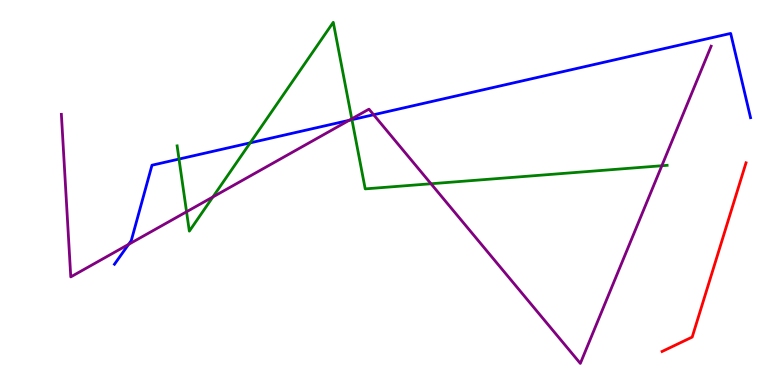[{'lines': ['blue', 'red'], 'intersections': []}, {'lines': ['green', 'red'], 'intersections': []}, {'lines': ['purple', 'red'], 'intersections': []}, {'lines': ['blue', 'green'], 'intersections': [{'x': 2.31, 'y': 5.87}, {'x': 3.23, 'y': 6.29}, {'x': 4.54, 'y': 6.89}]}, {'lines': ['blue', 'purple'], 'intersections': [{'x': 1.66, 'y': 3.65}, {'x': 4.5, 'y': 6.87}, {'x': 4.82, 'y': 7.02}]}, {'lines': ['green', 'purple'], 'intersections': [{'x': 2.41, 'y': 4.5}, {'x': 2.75, 'y': 4.88}, {'x': 4.54, 'y': 6.91}, {'x': 5.56, 'y': 5.23}, {'x': 8.54, 'y': 5.7}]}]